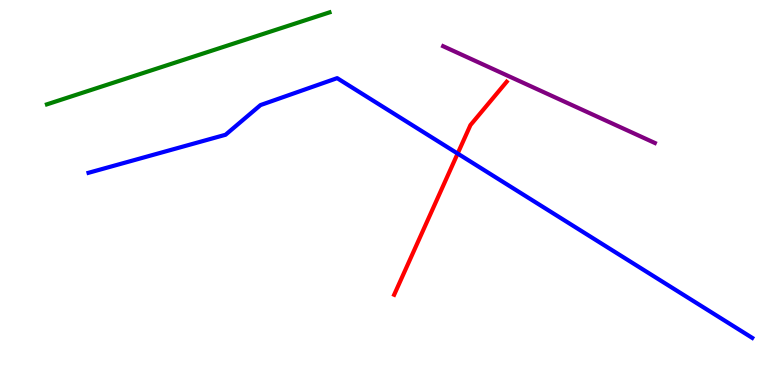[{'lines': ['blue', 'red'], 'intersections': [{'x': 5.91, 'y': 6.01}]}, {'lines': ['green', 'red'], 'intersections': []}, {'lines': ['purple', 'red'], 'intersections': []}, {'lines': ['blue', 'green'], 'intersections': []}, {'lines': ['blue', 'purple'], 'intersections': []}, {'lines': ['green', 'purple'], 'intersections': []}]